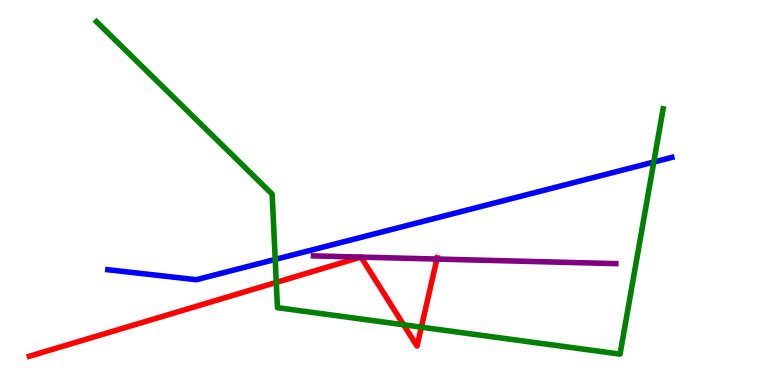[{'lines': ['blue', 'red'], 'intersections': []}, {'lines': ['green', 'red'], 'intersections': [{'x': 3.56, 'y': 2.66}, {'x': 5.21, 'y': 1.56}, {'x': 5.44, 'y': 1.5}]}, {'lines': ['purple', 'red'], 'intersections': [{'x': 4.66, 'y': 3.32}, {'x': 4.66, 'y': 3.32}, {'x': 5.64, 'y': 3.27}]}, {'lines': ['blue', 'green'], 'intersections': [{'x': 3.55, 'y': 3.26}, {'x': 8.44, 'y': 5.79}]}, {'lines': ['blue', 'purple'], 'intersections': []}, {'lines': ['green', 'purple'], 'intersections': []}]